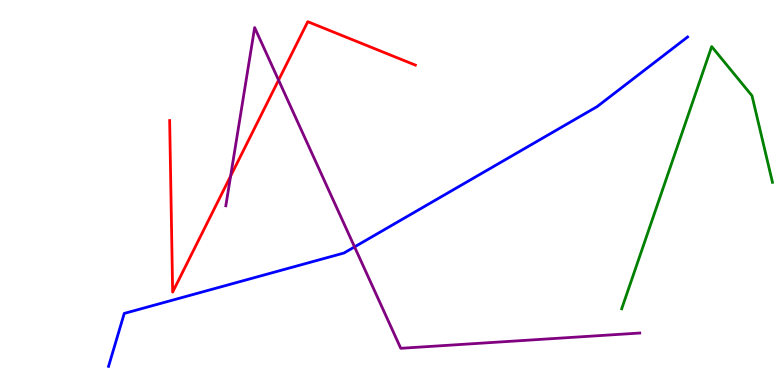[{'lines': ['blue', 'red'], 'intersections': []}, {'lines': ['green', 'red'], 'intersections': []}, {'lines': ['purple', 'red'], 'intersections': [{'x': 2.98, 'y': 5.43}, {'x': 3.59, 'y': 7.92}]}, {'lines': ['blue', 'green'], 'intersections': []}, {'lines': ['blue', 'purple'], 'intersections': [{'x': 4.57, 'y': 3.59}]}, {'lines': ['green', 'purple'], 'intersections': []}]